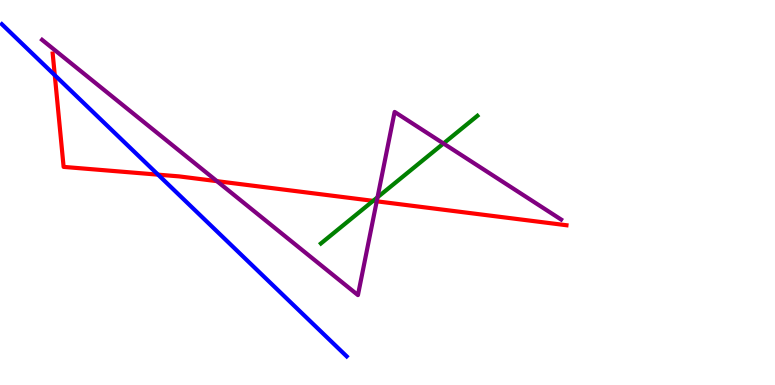[{'lines': ['blue', 'red'], 'intersections': [{'x': 0.707, 'y': 8.05}, {'x': 2.04, 'y': 5.46}]}, {'lines': ['green', 'red'], 'intersections': [{'x': 4.81, 'y': 4.78}]}, {'lines': ['purple', 'red'], 'intersections': [{'x': 2.8, 'y': 5.29}, {'x': 4.86, 'y': 4.77}]}, {'lines': ['blue', 'green'], 'intersections': []}, {'lines': ['blue', 'purple'], 'intersections': []}, {'lines': ['green', 'purple'], 'intersections': [{'x': 4.87, 'y': 4.88}, {'x': 5.72, 'y': 6.27}]}]